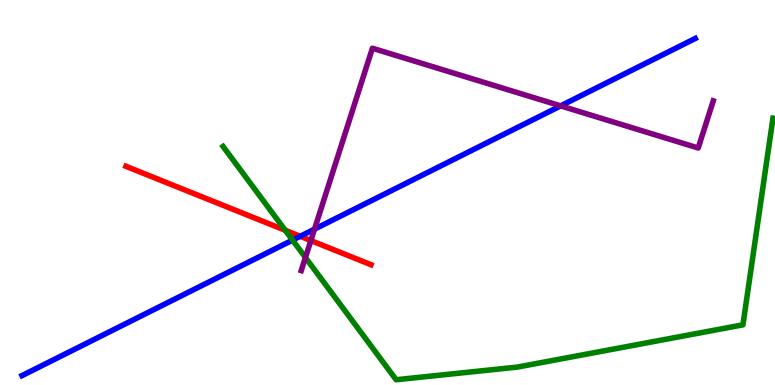[{'lines': ['blue', 'red'], 'intersections': [{'x': 3.87, 'y': 3.86}]}, {'lines': ['green', 'red'], 'intersections': [{'x': 3.68, 'y': 4.02}]}, {'lines': ['purple', 'red'], 'intersections': [{'x': 4.01, 'y': 3.75}]}, {'lines': ['blue', 'green'], 'intersections': [{'x': 3.77, 'y': 3.76}]}, {'lines': ['blue', 'purple'], 'intersections': [{'x': 4.06, 'y': 4.05}, {'x': 7.23, 'y': 7.25}]}, {'lines': ['green', 'purple'], 'intersections': [{'x': 3.94, 'y': 3.31}]}]